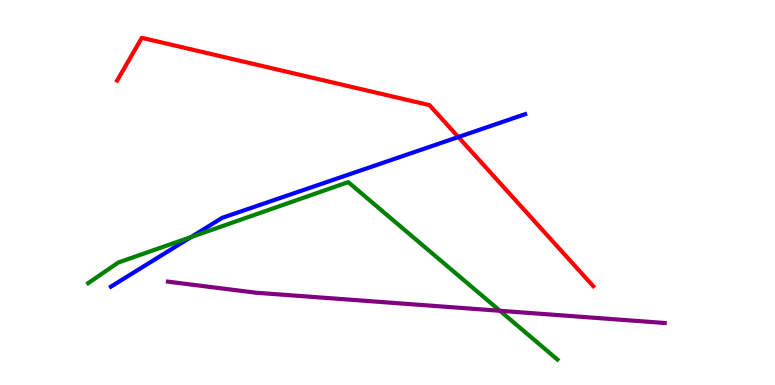[{'lines': ['blue', 'red'], 'intersections': [{'x': 5.91, 'y': 6.44}]}, {'lines': ['green', 'red'], 'intersections': []}, {'lines': ['purple', 'red'], 'intersections': []}, {'lines': ['blue', 'green'], 'intersections': [{'x': 2.47, 'y': 3.84}]}, {'lines': ['blue', 'purple'], 'intersections': []}, {'lines': ['green', 'purple'], 'intersections': [{'x': 6.45, 'y': 1.93}]}]